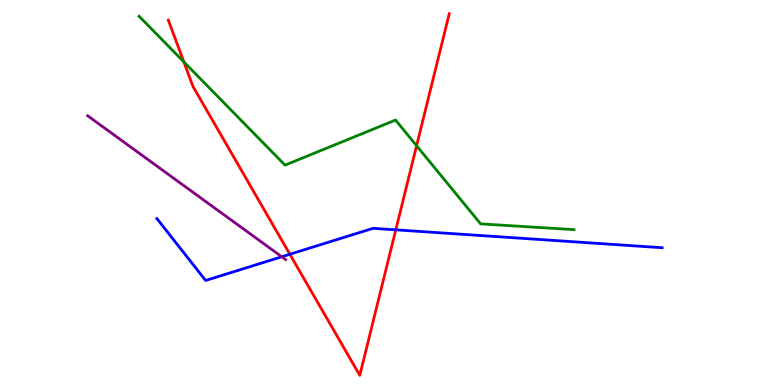[{'lines': ['blue', 'red'], 'intersections': [{'x': 3.74, 'y': 3.4}, {'x': 5.11, 'y': 4.03}]}, {'lines': ['green', 'red'], 'intersections': [{'x': 2.37, 'y': 8.39}, {'x': 5.38, 'y': 6.21}]}, {'lines': ['purple', 'red'], 'intersections': []}, {'lines': ['blue', 'green'], 'intersections': []}, {'lines': ['blue', 'purple'], 'intersections': [{'x': 3.64, 'y': 3.33}]}, {'lines': ['green', 'purple'], 'intersections': []}]